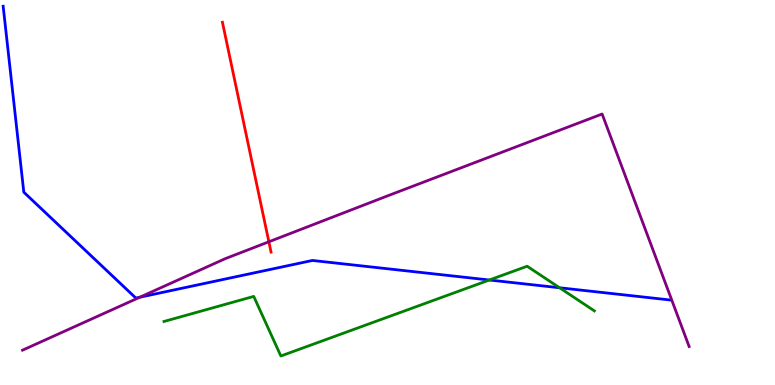[{'lines': ['blue', 'red'], 'intersections': []}, {'lines': ['green', 'red'], 'intersections': []}, {'lines': ['purple', 'red'], 'intersections': [{'x': 3.47, 'y': 3.72}]}, {'lines': ['blue', 'green'], 'intersections': [{'x': 6.31, 'y': 2.73}, {'x': 7.22, 'y': 2.53}]}, {'lines': ['blue', 'purple'], 'intersections': [{'x': 1.8, 'y': 2.28}]}, {'lines': ['green', 'purple'], 'intersections': []}]